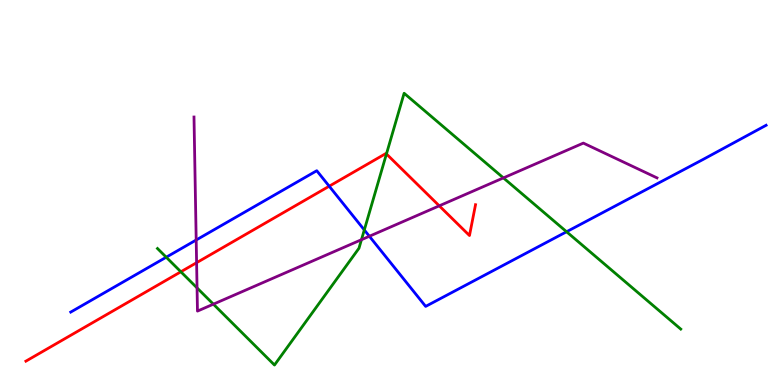[{'lines': ['blue', 'red'], 'intersections': [{'x': 4.25, 'y': 5.16}]}, {'lines': ['green', 'red'], 'intersections': [{'x': 2.33, 'y': 2.94}, {'x': 4.99, 'y': 6.0}]}, {'lines': ['purple', 'red'], 'intersections': [{'x': 2.54, 'y': 3.18}, {'x': 5.67, 'y': 4.65}]}, {'lines': ['blue', 'green'], 'intersections': [{'x': 2.14, 'y': 3.32}, {'x': 4.7, 'y': 4.03}, {'x': 7.31, 'y': 3.98}]}, {'lines': ['blue', 'purple'], 'intersections': [{'x': 2.53, 'y': 3.77}, {'x': 4.77, 'y': 3.86}]}, {'lines': ['green', 'purple'], 'intersections': [{'x': 2.54, 'y': 2.52}, {'x': 2.75, 'y': 2.1}, {'x': 4.66, 'y': 3.77}, {'x': 6.5, 'y': 5.38}]}]